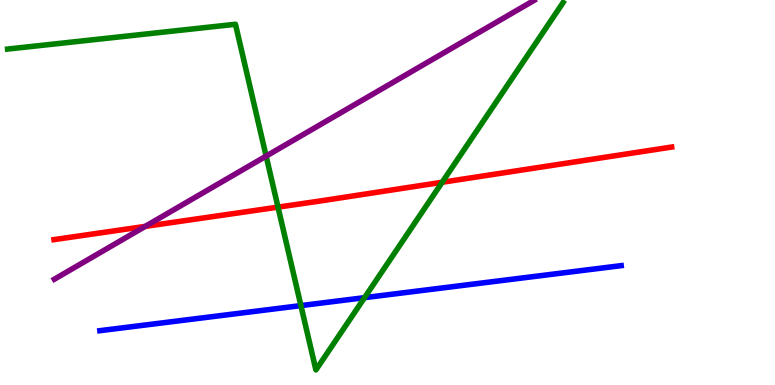[{'lines': ['blue', 'red'], 'intersections': []}, {'lines': ['green', 'red'], 'intersections': [{'x': 3.59, 'y': 4.62}, {'x': 5.71, 'y': 5.27}]}, {'lines': ['purple', 'red'], 'intersections': [{'x': 1.87, 'y': 4.12}]}, {'lines': ['blue', 'green'], 'intersections': [{'x': 3.88, 'y': 2.06}, {'x': 4.7, 'y': 2.27}]}, {'lines': ['blue', 'purple'], 'intersections': []}, {'lines': ['green', 'purple'], 'intersections': [{'x': 3.43, 'y': 5.95}]}]